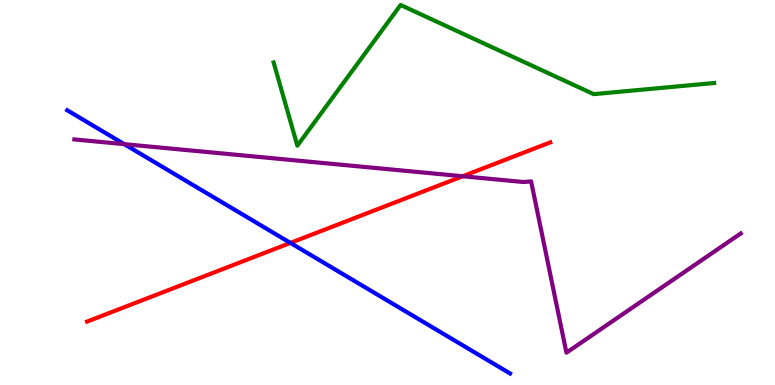[{'lines': ['blue', 'red'], 'intersections': [{'x': 3.75, 'y': 3.69}]}, {'lines': ['green', 'red'], 'intersections': []}, {'lines': ['purple', 'red'], 'intersections': [{'x': 5.97, 'y': 5.42}]}, {'lines': ['blue', 'green'], 'intersections': []}, {'lines': ['blue', 'purple'], 'intersections': [{'x': 1.6, 'y': 6.26}]}, {'lines': ['green', 'purple'], 'intersections': []}]